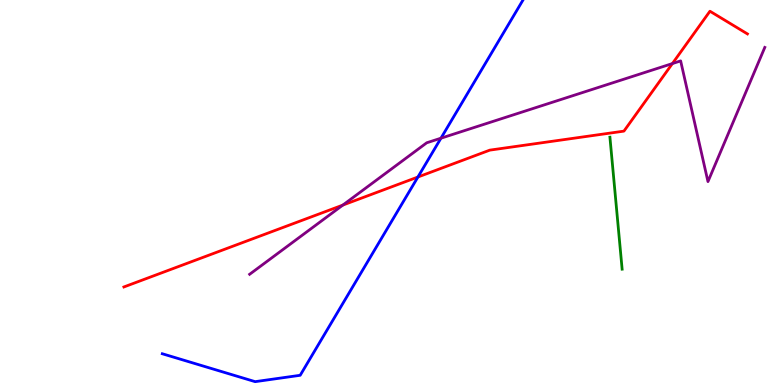[{'lines': ['blue', 'red'], 'intersections': [{'x': 5.39, 'y': 5.4}]}, {'lines': ['green', 'red'], 'intersections': []}, {'lines': ['purple', 'red'], 'intersections': [{'x': 4.42, 'y': 4.67}, {'x': 8.68, 'y': 8.35}]}, {'lines': ['blue', 'green'], 'intersections': []}, {'lines': ['blue', 'purple'], 'intersections': [{'x': 5.69, 'y': 6.41}]}, {'lines': ['green', 'purple'], 'intersections': []}]